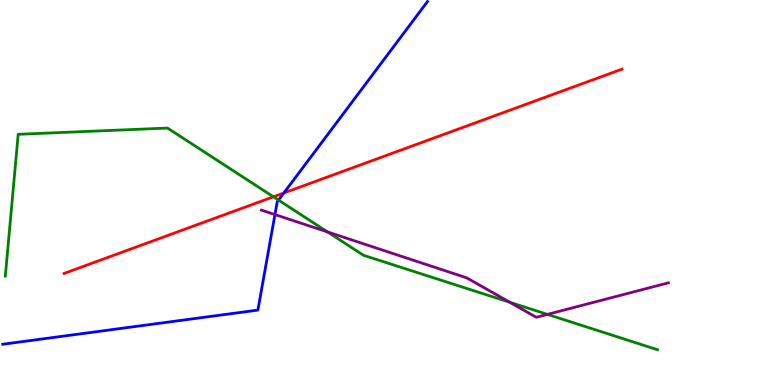[{'lines': ['blue', 'red'], 'intersections': [{'x': 3.66, 'y': 4.99}]}, {'lines': ['green', 'red'], 'intersections': [{'x': 3.53, 'y': 4.89}]}, {'lines': ['purple', 'red'], 'intersections': []}, {'lines': ['blue', 'green'], 'intersections': [{'x': 3.59, 'y': 4.8}]}, {'lines': ['blue', 'purple'], 'intersections': [{'x': 3.55, 'y': 4.43}]}, {'lines': ['green', 'purple'], 'intersections': [{'x': 4.23, 'y': 3.98}, {'x': 6.58, 'y': 2.15}, {'x': 7.06, 'y': 1.83}]}]